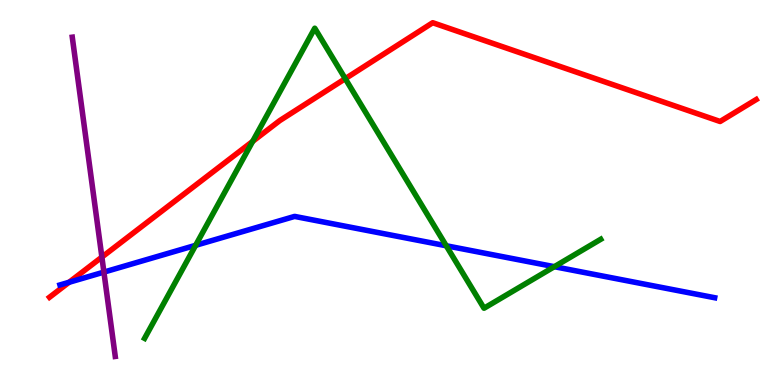[{'lines': ['blue', 'red'], 'intersections': [{'x': 0.891, 'y': 2.67}]}, {'lines': ['green', 'red'], 'intersections': [{'x': 3.26, 'y': 6.33}, {'x': 4.45, 'y': 7.96}]}, {'lines': ['purple', 'red'], 'intersections': [{'x': 1.31, 'y': 3.32}]}, {'lines': ['blue', 'green'], 'intersections': [{'x': 2.52, 'y': 3.63}, {'x': 5.76, 'y': 3.62}, {'x': 7.15, 'y': 3.07}]}, {'lines': ['blue', 'purple'], 'intersections': [{'x': 1.34, 'y': 2.93}]}, {'lines': ['green', 'purple'], 'intersections': []}]